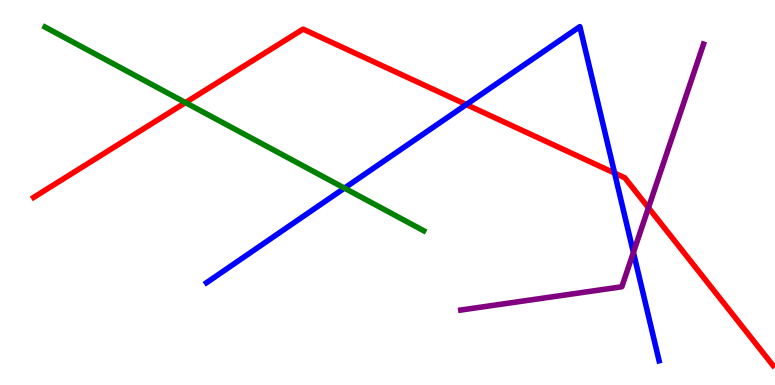[{'lines': ['blue', 'red'], 'intersections': [{'x': 6.02, 'y': 7.28}, {'x': 7.93, 'y': 5.5}]}, {'lines': ['green', 'red'], 'intersections': [{'x': 2.39, 'y': 7.34}]}, {'lines': ['purple', 'red'], 'intersections': [{'x': 8.37, 'y': 4.6}]}, {'lines': ['blue', 'green'], 'intersections': [{'x': 4.44, 'y': 5.11}]}, {'lines': ['blue', 'purple'], 'intersections': [{'x': 8.17, 'y': 3.44}]}, {'lines': ['green', 'purple'], 'intersections': []}]